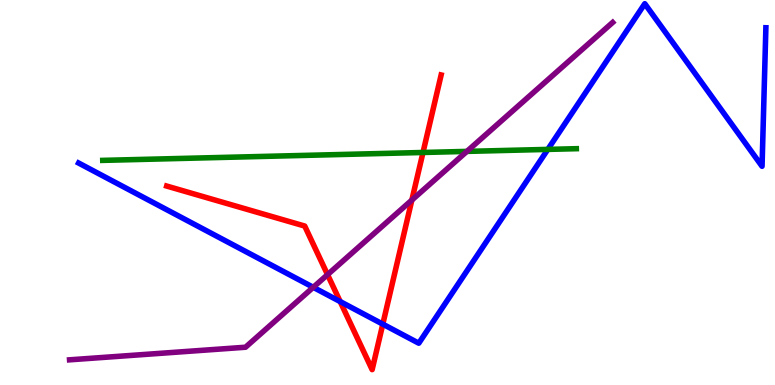[{'lines': ['blue', 'red'], 'intersections': [{'x': 4.39, 'y': 2.17}, {'x': 4.94, 'y': 1.58}]}, {'lines': ['green', 'red'], 'intersections': [{'x': 5.46, 'y': 6.04}]}, {'lines': ['purple', 'red'], 'intersections': [{'x': 4.23, 'y': 2.87}, {'x': 5.31, 'y': 4.8}]}, {'lines': ['blue', 'green'], 'intersections': [{'x': 7.07, 'y': 6.12}]}, {'lines': ['blue', 'purple'], 'intersections': [{'x': 4.04, 'y': 2.54}]}, {'lines': ['green', 'purple'], 'intersections': [{'x': 6.02, 'y': 6.07}]}]